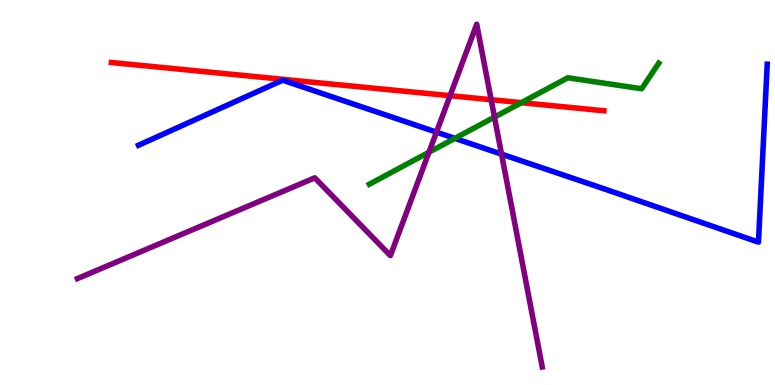[{'lines': ['blue', 'red'], 'intersections': []}, {'lines': ['green', 'red'], 'intersections': [{'x': 6.73, 'y': 7.33}]}, {'lines': ['purple', 'red'], 'intersections': [{'x': 5.81, 'y': 7.51}, {'x': 6.34, 'y': 7.41}]}, {'lines': ['blue', 'green'], 'intersections': [{'x': 5.87, 'y': 6.41}]}, {'lines': ['blue', 'purple'], 'intersections': [{'x': 5.63, 'y': 6.57}, {'x': 6.47, 'y': 6.0}]}, {'lines': ['green', 'purple'], 'intersections': [{'x': 5.54, 'y': 6.05}, {'x': 6.38, 'y': 6.96}]}]